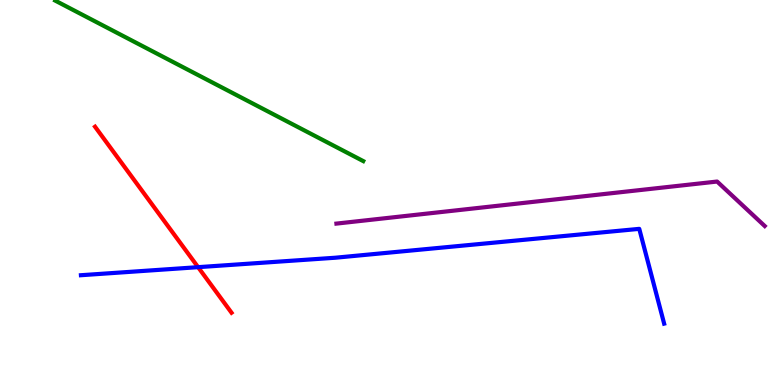[{'lines': ['blue', 'red'], 'intersections': [{'x': 2.56, 'y': 3.06}]}, {'lines': ['green', 'red'], 'intersections': []}, {'lines': ['purple', 'red'], 'intersections': []}, {'lines': ['blue', 'green'], 'intersections': []}, {'lines': ['blue', 'purple'], 'intersections': []}, {'lines': ['green', 'purple'], 'intersections': []}]